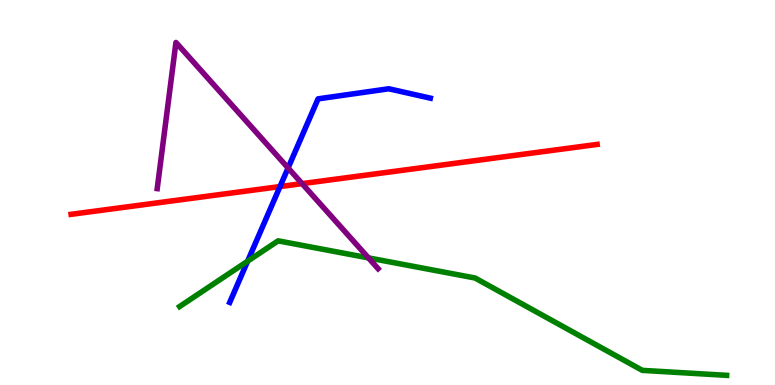[{'lines': ['blue', 'red'], 'intersections': [{'x': 3.61, 'y': 5.15}]}, {'lines': ['green', 'red'], 'intersections': []}, {'lines': ['purple', 'red'], 'intersections': [{'x': 3.9, 'y': 5.23}]}, {'lines': ['blue', 'green'], 'intersections': [{'x': 3.2, 'y': 3.22}]}, {'lines': ['blue', 'purple'], 'intersections': [{'x': 3.72, 'y': 5.64}]}, {'lines': ['green', 'purple'], 'intersections': [{'x': 4.75, 'y': 3.3}]}]